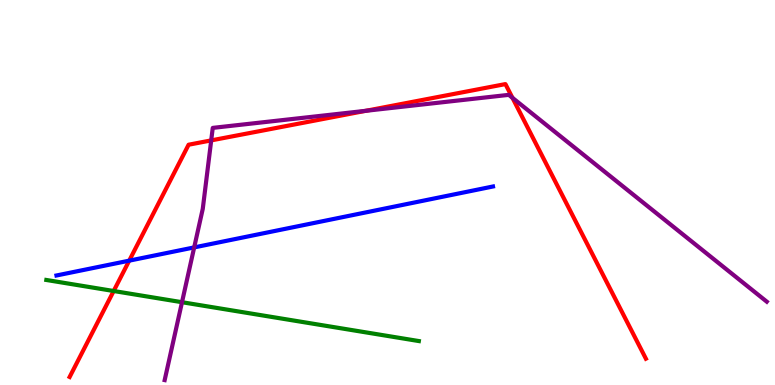[{'lines': ['blue', 'red'], 'intersections': [{'x': 1.67, 'y': 3.23}]}, {'lines': ['green', 'red'], 'intersections': [{'x': 1.47, 'y': 2.44}]}, {'lines': ['purple', 'red'], 'intersections': [{'x': 2.73, 'y': 6.35}, {'x': 4.72, 'y': 7.12}, {'x': 6.61, 'y': 7.46}]}, {'lines': ['blue', 'green'], 'intersections': []}, {'lines': ['blue', 'purple'], 'intersections': [{'x': 2.51, 'y': 3.57}]}, {'lines': ['green', 'purple'], 'intersections': [{'x': 2.35, 'y': 2.15}]}]